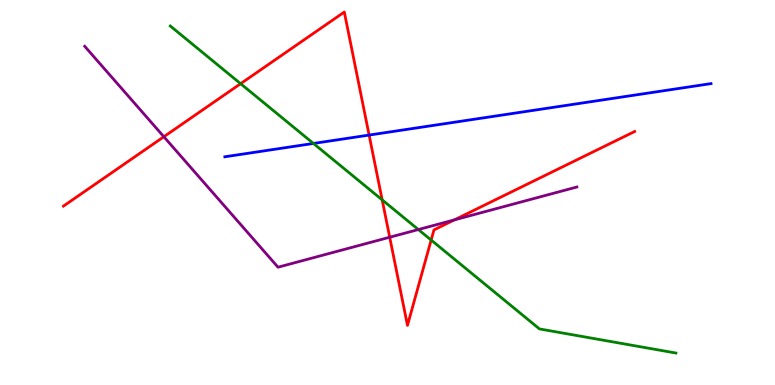[{'lines': ['blue', 'red'], 'intersections': [{'x': 4.76, 'y': 6.49}]}, {'lines': ['green', 'red'], 'intersections': [{'x': 3.1, 'y': 7.83}, {'x': 4.93, 'y': 4.81}, {'x': 5.56, 'y': 3.76}]}, {'lines': ['purple', 'red'], 'intersections': [{'x': 2.11, 'y': 6.45}, {'x': 5.03, 'y': 3.84}, {'x': 5.86, 'y': 4.29}]}, {'lines': ['blue', 'green'], 'intersections': [{'x': 4.04, 'y': 6.27}]}, {'lines': ['blue', 'purple'], 'intersections': []}, {'lines': ['green', 'purple'], 'intersections': [{'x': 5.4, 'y': 4.04}]}]